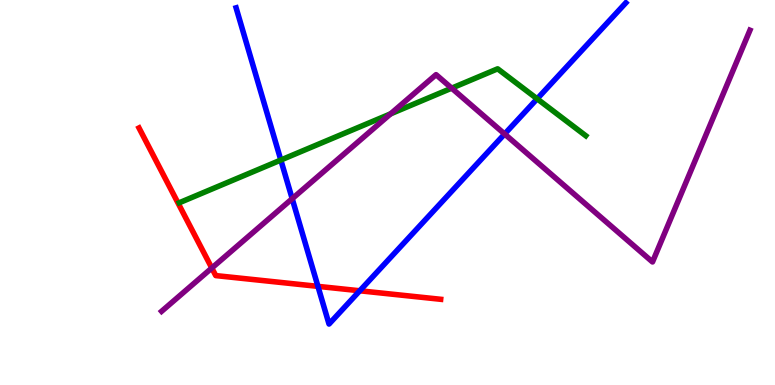[{'lines': ['blue', 'red'], 'intersections': [{'x': 4.1, 'y': 2.56}, {'x': 4.64, 'y': 2.45}]}, {'lines': ['green', 'red'], 'intersections': []}, {'lines': ['purple', 'red'], 'intersections': [{'x': 2.73, 'y': 3.04}]}, {'lines': ['blue', 'green'], 'intersections': [{'x': 3.62, 'y': 5.84}, {'x': 6.93, 'y': 7.43}]}, {'lines': ['blue', 'purple'], 'intersections': [{'x': 3.77, 'y': 4.84}, {'x': 6.51, 'y': 6.52}]}, {'lines': ['green', 'purple'], 'intersections': [{'x': 5.04, 'y': 7.04}, {'x': 5.83, 'y': 7.71}]}]